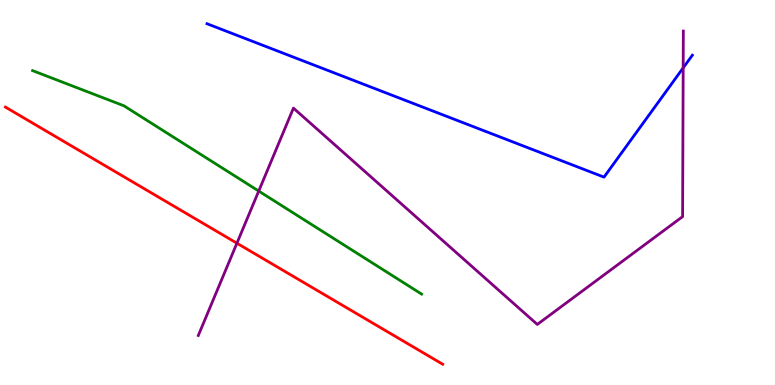[{'lines': ['blue', 'red'], 'intersections': []}, {'lines': ['green', 'red'], 'intersections': []}, {'lines': ['purple', 'red'], 'intersections': [{'x': 3.06, 'y': 3.68}]}, {'lines': ['blue', 'green'], 'intersections': []}, {'lines': ['blue', 'purple'], 'intersections': [{'x': 8.82, 'y': 8.24}]}, {'lines': ['green', 'purple'], 'intersections': [{'x': 3.34, 'y': 5.04}]}]